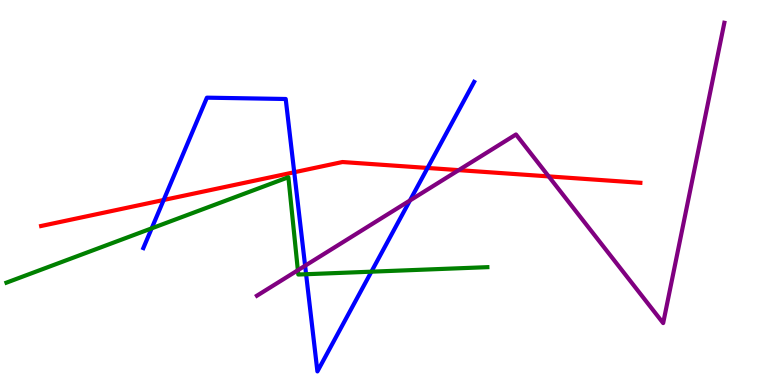[{'lines': ['blue', 'red'], 'intersections': [{'x': 2.11, 'y': 4.81}, {'x': 3.8, 'y': 5.53}, {'x': 5.52, 'y': 5.64}]}, {'lines': ['green', 'red'], 'intersections': []}, {'lines': ['purple', 'red'], 'intersections': [{'x': 5.92, 'y': 5.58}, {'x': 7.08, 'y': 5.42}]}, {'lines': ['blue', 'green'], 'intersections': [{'x': 1.96, 'y': 4.07}, {'x': 3.95, 'y': 2.88}, {'x': 4.79, 'y': 2.94}]}, {'lines': ['blue', 'purple'], 'intersections': [{'x': 3.94, 'y': 3.1}, {'x': 5.29, 'y': 4.79}]}, {'lines': ['green', 'purple'], 'intersections': [{'x': 3.84, 'y': 2.98}]}]